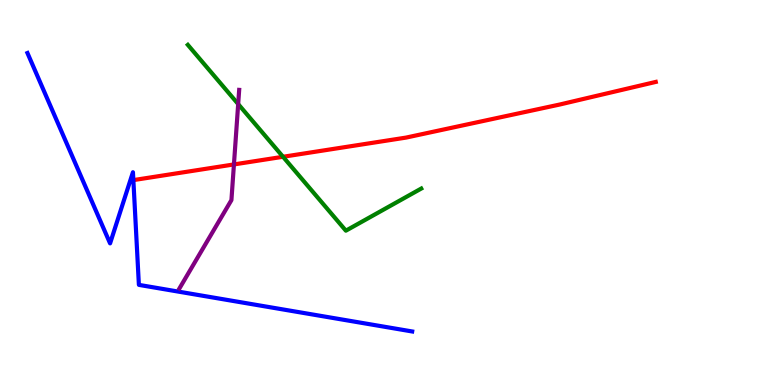[{'lines': ['blue', 'red'], 'intersections': []}, {'lines': ['green', 'red'], 'intersections': [{'x': 3.65, 'y': 5.93}]}, {'lines': ['purple', 'red'], 'intersections': [{'x': 3.02, 'y': 5.73}]}, {'lines': ['blue', 'green'], 'intersections': []}, {'lines': ['blue', 'purple'], 'intersections': []}, {'lines': ['green', 'purple'], 'intersections': [{'x': 3.07, 'y': 7.3}]}]